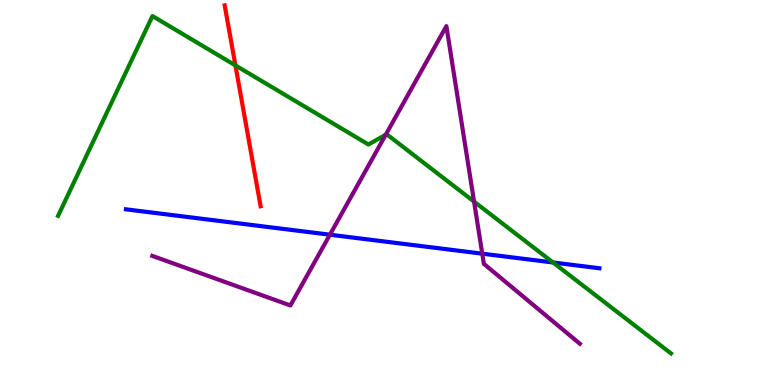[{'lines': ['blue', 'red'], 'intersections': []}, {'lines': ['green', 'red'], 'intersections': [{'x': 3.04, 'y': 8.3}]}, {'lines': ['purple', 'red'], 'intersections': []}, {'lines': ['blue', 'green'], 'intersections': [{'x': 7.14, 'y': 3.18}]}, {'lines': ['blue', 'purple'], 'intersections': [{'x': 4.26, 'y': 3.9}, {'x': 6.22, 'y': 3.41}]}, {'lines': ['green', 'purple'], 'intersections': [{'x': 4.98, 'y': 6.5}, {'x': 6.12, 'y': 4.76}]}]